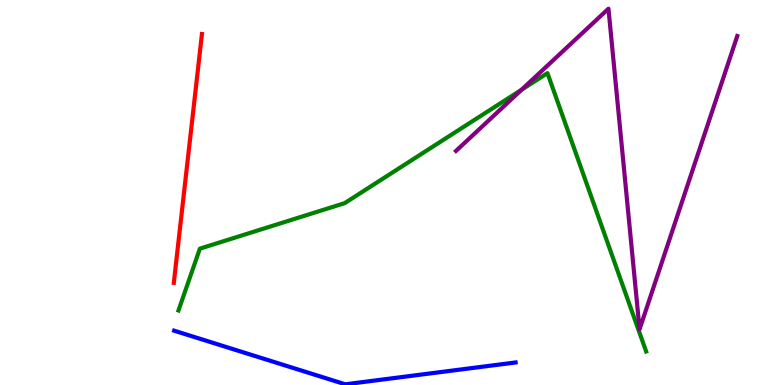[{'lines': ['blue', 'red'], 'intersections': []}, {'lines': ['green', 'red'], 'intersections': []}, {'lines': ['purple', 'red'], 'intersections': []}, {'lines': ['blue', 'green'], 'intersections': []}, {'lines': ['blue', 'purple'], 'intersections': []}, {'lines': ['green', 'purple'], 'intersections': [{'x': 6.73, 'y': 7.67}]}]